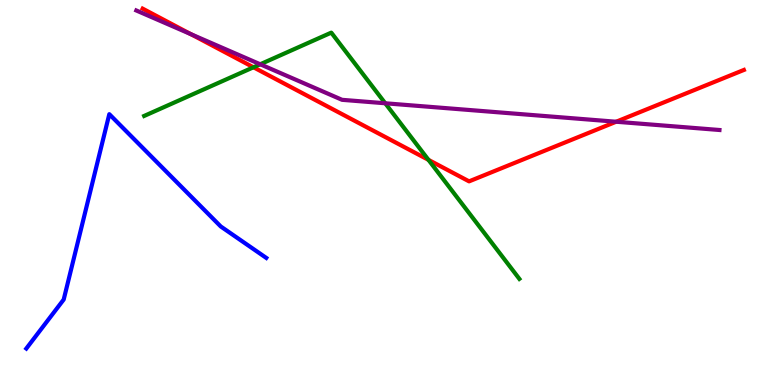[{'lines': ['blue', 'red'], 'intersections': []}, {'lines': ['green', 'red'], 'intersections': [{'x': 3.27, 'y': 8.25}, {'x': 5.53, 'y': 5.85}]}, {'lines': ['purple', 'red'], 'intersections': [{'x': 2.46, 'y': 9.11}, {'x': 7.95, 'y': 6.84}]}, {'lines': ['blue', 'green'], 'intersections': []}, {'lines': ['blue', 'purple'], 'intersections': []}, {'lines': ['green', 'purple'], 'intersections': [{'x': 3.36, 'y': 8.33}, {'x': 4.97, 'y': 7.32}]}]